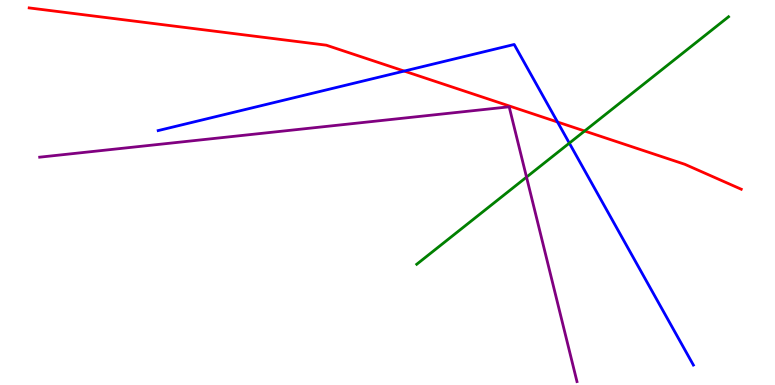[{'lines': ['blue', 'red'], 'intersections': [{'x': 5.22, 'y': 8.15}, {'x': 7.19, 'y': 6.83}]}, {'lines': ['green', 'red'], 'intersections': [{'x': 7.54, 'y': 6.6}]}, {'lines': ['purple', 'red'], 'intersections': []}, {'lines': ['blue', 'green'], 'intersections': [{'x': 7.35, 'y': 6.28}]}, {'lines': ['blue', 'purple'], 'intersections': []}, {'lines': ['green', 'purple'], 'intersections': [{'x': 6.79, 'y': 5.4}]}]